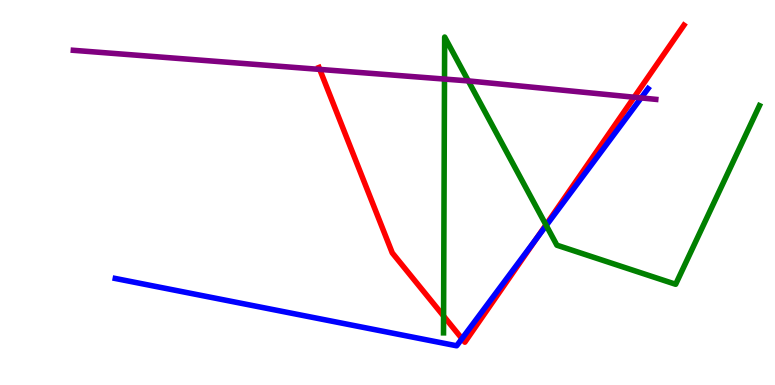[{'lines': ['blue', 'red'], 'intersections': [{'x': 5.96, 'y': 1.2}, {'x': 6.92, 'y': 3.8}]}, {'lines': ['green', 'red'], 'intersections': [{'x': 5.72, 'y': 1.79}, {'x': 7.04, 'y': 4.16}]}, {'lines': ['purple', 'red'], 'intersections': [{'x': 4.13, 'y': 8.2}, {'x': 8.18, 'y': 7.47}]}, {'lines': ['blue', 'green'], 'intersections': [{'x': 7.05, 'y': 4.14}]}, {'lines': ['blue', 'purple'], 'intersections': [{'x': 8.27, 'y': 7.46}]}, {'lines': ['green', 'purple'], 'intersections': [{'x': 5.74, 'y': 7.95}, {'x': 6.04, 'y': 7.9}]}]